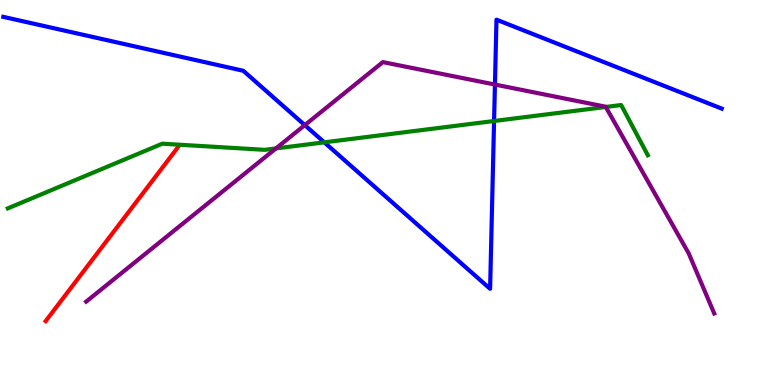[{'lines': ['blue', 'red'], 'intersections': []}, {'lines': ['green', 'red'], 'intersections': []}, {'lines': ['purple', 'red'], 'intersections': []}, {'lines': ['blue', 'green'], 'intersections': [{'x': 4.18, 'y': 6.3}, {'x': 6.38, 'y': 6.86}]}, {'lines': ['blue', 'purple'], 'intersections': [{'x': 3.93, 'y': 6.75}, {'x': 6.39, 'y': 7.8}]}, {'lines': ['green', 'purple'], 'intersections': [{'x': 3.56, 'y': 6.15}, {'x': 7.82, 'y': 7.22}]}]